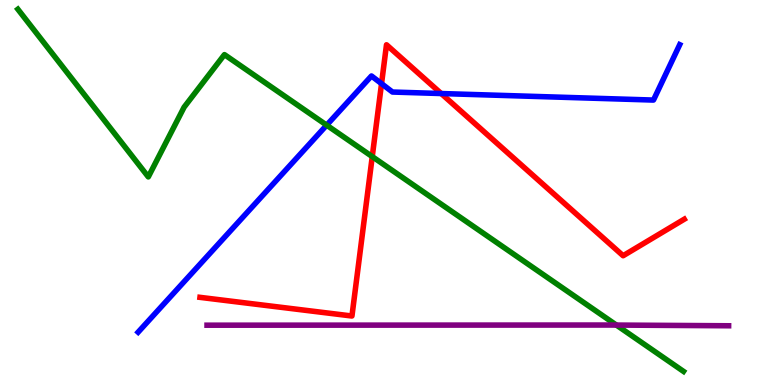[{'lines': ['blue', 'red'], 'intersections': [{'x': 4.92, 'y': 7.83}, {'x': 5.69, 'y': 7.57}]}, {'lines': ['green', 'red'], 'intersections': [{'x': 4.8, 'y': 5.93}]}, {'lines': ['purple', 'red'], 'intersections': []}, {'lines': ['blue', 'green'], 'intersections': [{'x': 4.22, 'y': 6.75}]}, {'lines': ['blue', 'purple'], 'intersections': []}, {'lines': ['green', 'purple'], 'intersections': [{'x': 7.95, 'y': 1.56}]}]